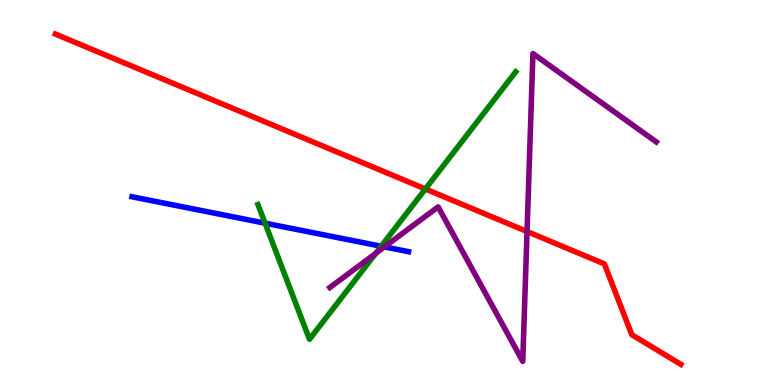[{'lines': ['blue', 'red'], 'intersections': []}, {'lines': ['green', 'red'], 'intersections': [{'x': 5.49, 'y': 5.09}]}, {'lines': ['purple', 'red'], 'intersections': [{'x': 6.8, 'y': 3.99}]}, {'lines': ['blue', 'green'], 'intersections': [{'x': 3.42, 'y': 4.2}, {'x': 4.92, 'y': 3.6}]}, {'lines': ['blue', 'purple'], 'intersections': [{'x': 4.96, 'y': 3.59}]}, {'lines': ['green', 'purple'], 'intersections': [{'x': 4.85, 'y': 3.42}]}]